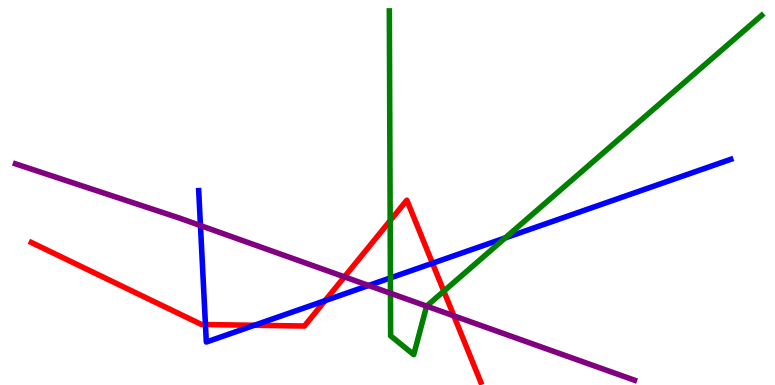[{'lines': ['blue', 'red'], 'intersections': [{'x': 2.65, 'y': 1.57}, {'x': 3.28, 'y': 1.55}, {'x': 4.19, 'y': 2.19}, {'x': 5.58, 'y': 3.16}]}, {'lines': ['green', 'red'], 'intersections': [{'x': 5.03, 'y': 4.27}, {'x': 5.73, 'y': 2.44}]}, {'lines': ['purple', 'red'], 'intersections': [{'x': 4.44, 'y': 2.81}, {'x': 5.86, 'y': 1.8}]}, {'lines': ['blue', 'green'], 'intersections': [{'x': 5.04, 'y': 2.78}, {'x': 6.52, 'y': 3.82}]}, {'lines': ['blue', 'purple'], 'intersections': [{'x': 2.59, 'y': 4.14}, {'x': 4.76, 'y': 2.58}]}, {'lines': ['green', 'purple'], 'intersections': [{'x': 5.04, 'y': 2.38}, {'x': 5.5, 'y': 2.05}]}]